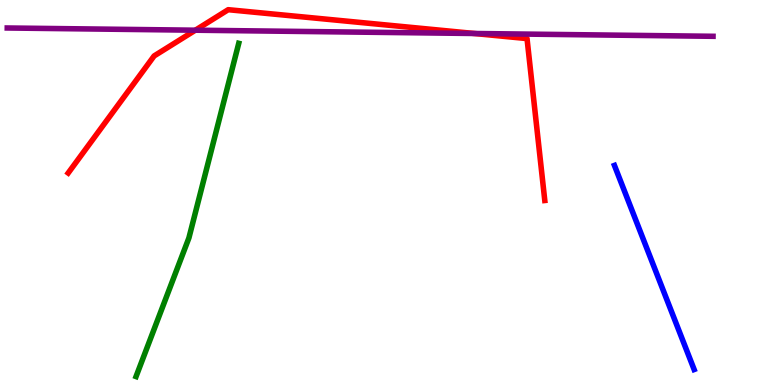[{'lines': ['blue', 'red'], 'intersections': []}, {'lines': ['green', 'red'], 'intersections': []}, {'lines': ['purple', 'red'], 'intersections': [{'x': 2.52, 'y': 9.22}, {'x': 6.12, 'y': 9.13}]}, {'lines': ['blue', 'green'], 'intersections': []}, {'lines': ['blue', 'purple'], 'intersections': []}, {'lines': ['green', 'purple'], 'intersections': []}]